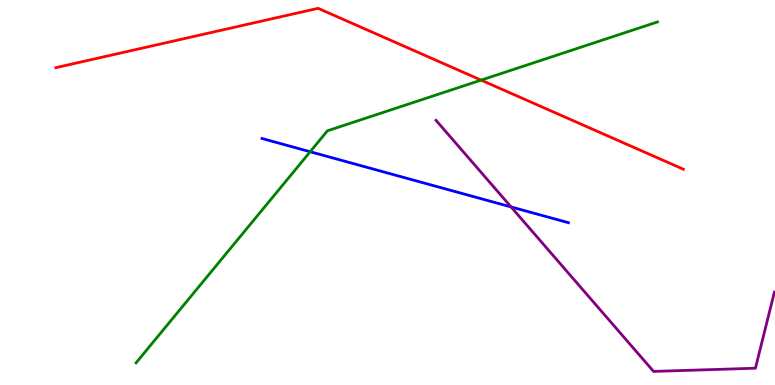[{'lines': ['blue', 'red'], 'intersections': []}, {'lines': ['green', 'red'], 'intersections': [{'x': 6.21, 'y': 7.92}]}, {'lines': ['purple', 'red'], 'intersections': []}, {'lines': ['blue', 'green'], 'intersections': [{'x': 4.0, 'y': 6.06}]}, {'lines': ['blue', 'purple'], 'intersections': [{'x': 6.59, 'y': 4.63}]}, {'lines': ['green', 'purple'], 'intersections': []}]